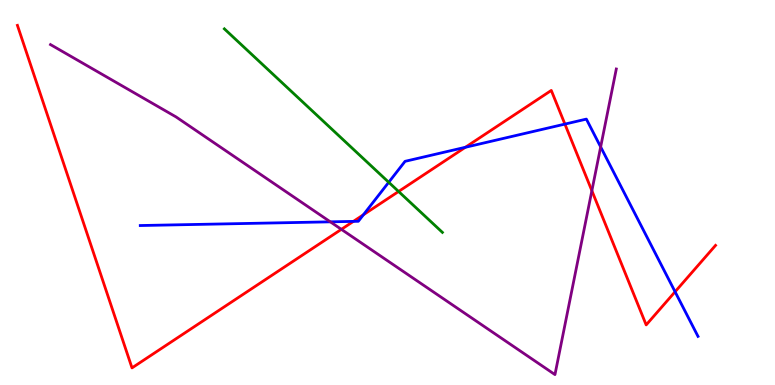[{'lines': ['blue', 'red'], 'intersections': [{'x': 4.56, 'y': 4.25}, {'x': 4.69, 'y': 4.42}, {'x': 6.0, 'y': 6.17}, {'x': 7.29, 'y': 6.78}, {'x': 8.71, 'y': 2.42}]}, {'lines': ['green', 'red'], 'intersections': [{'x': 5.14, 'y': 5.03}]}, {'lines': ['purple', 'red'], 'intersections': [{'x': 4.4, 'y': 4.04}, {'x': 7.64, 'y': 5.05}]}, {'lines': ['blue', 'green'], 'intersections': [{'x': 5.02, 'y': 5.27}]}, {'lines': ['blue', 'purple'], 'intersections': [{'x': 4.26, 'y': 4.24}, {'x': 7.75, 'y': 6.18}]}, {'lines': ['green', 'purple'], 'intersections': []}]